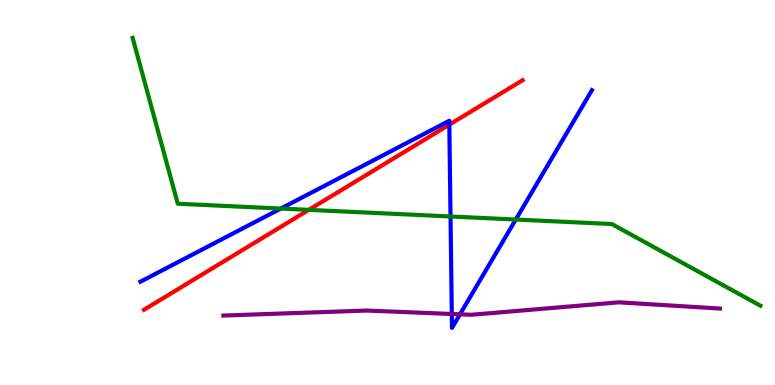[{'lines': ['blue', 'red'], 'intersections': [{'x': 5.8, 'y': 6.76}]}, {'lines': ['green', 'red'], 'intersections': [{'x': 3.98, 'y': 4.55}]}, {'lines': ['purple', 'red'], 'intersections': []}, {'lines': ['blue', 'green'], 'intersections': [{'x': 3.62, 'y': 4.58}, {'x': 5.81, 'y': 4.38}, {'x': 6.66, 'y': 4.3}]}, {'lines': ['blue', 'purple'], 'intersections': [{'x': 5.83, 'y': 1.84}, {'x': 5.94, 'y': 1.84}]}, {'lines': ['green', 'purple'], 'intersections': []}]